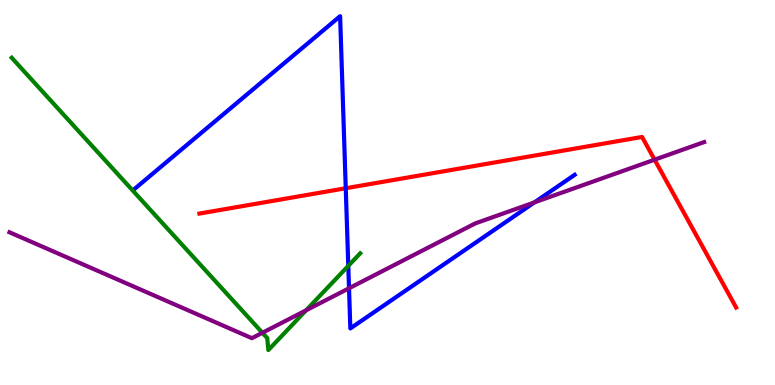[{'lines': ['blue', 'red'], 'intersections': [{'x': 4.46, 'y': 5.11}]}, {'lines': ['green', 'red'], 'intersections': []}, {'lines': ['purple', 'red'], 'intersections': [{'x': 8.45, 'y': 5.85}]}, {'lines': ['blue', 'green'], 'intersections': [{'x': 4.49, 'y': 3.09}]}, {'lines': ['blue', 'purple'], 'intersections': [{'x': 4.5, 'y': 2.51}, {'x': 6.9, 'y': 4.74}]}, {'lines': ['green', 'purple'], 'intersections': [{'x': 3.39, 'y': 1.36}, {'x': 3.95, 'y': 1.94}]}]